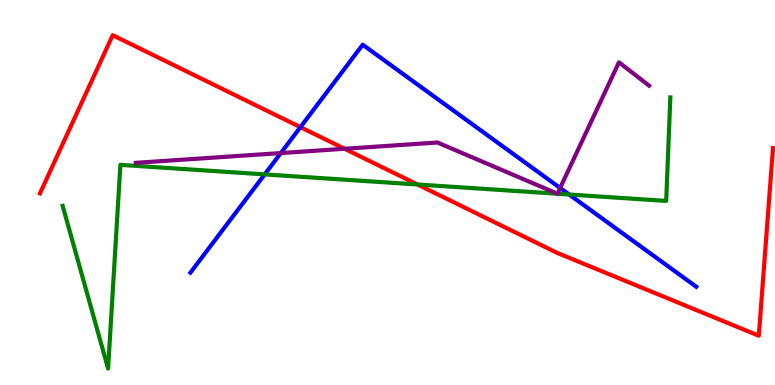[{'lines': ['blue', 'red'], 'intersections': [{'x': 3.88, 'y': 6.7}]}, {'lines': ['green', 'red'], 'intersections': [{'x': 5.39, 'y': 5.21}]}, {'lines': ['purple', 'red'], 'intersections': [{'x': 4.45, 'y': 6.14}]}, {'lines': ['blue', 'green'], 'intersections': [{'x': 3.42, 'y': 5.47}, {'x': 7.34, 'y': 4.95}]}, {'lines': ['blue', 'purple'], 'intersections': [{'x': 3.62, 'y': 6.02}, {'x': 7.23, 'y': 5.12}]}, {'lines': ['green', 'purple'], 'intersections': []}]